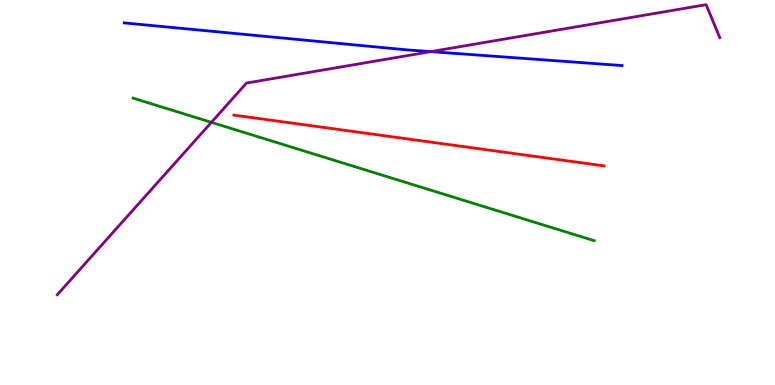[{'lines': ['blue', 'red'], 'intersections': []}, {'lines': ['green', 'red'], 'intersections': []}, {'lines': ['purple', 'red'], 'intersections': []}, {'lines': ['blue', 'green'], 'intersections': []}, {'lines': ['blue', 'purple'], 'intersections': [{'x': 5.56, 'y': 8.66}]}, {'lines': ['green', 'purple'], 'intersections': [{'x': 2.73, 'y': 6.82}]}]